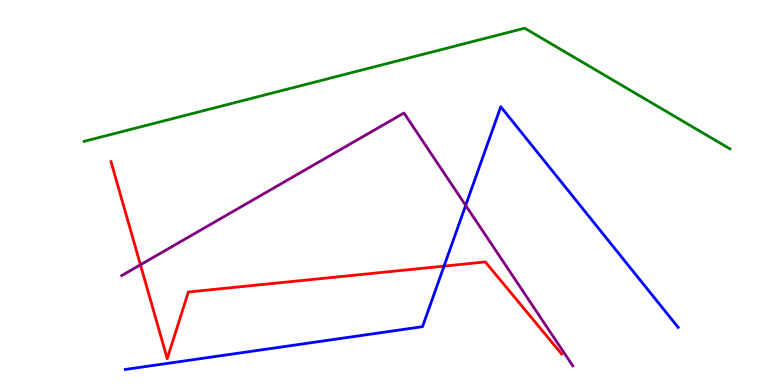[{'lines': ['blue', 'red'], 'intersections': [{'x': 5.73, 'y': 3.09}]}, {'lines': ['green', 'red'], 'intersections': []}, {'lines': ['purple', 'red'], 'intersections': [{'x': 1.81, 'y': 3.12}]}, {'lines': ['blue', 'green'], 'intersections': []}, {'lines': ['blue', 'purple'], 'intersections': [{'x': 6.01, 'y': 4.67}]}, {'lines': ['green', 'purple'], 'intersections': []}]